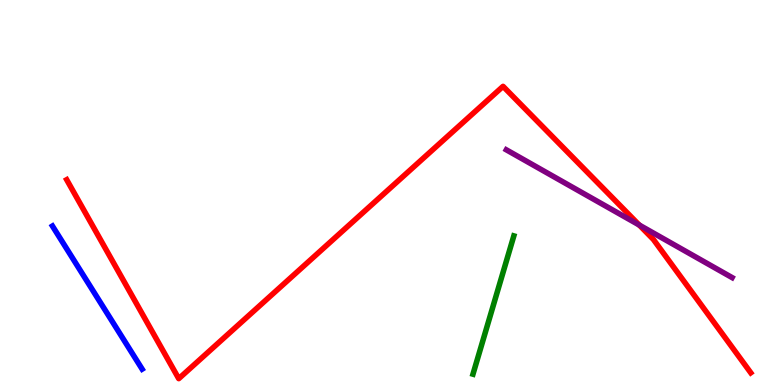[{'lines': ['blue', 'red'], 'intersections': []}, {'lines': ['green', 'red'], 'intersections': []}, {'lines': ['purple', 'red'], 'intersections': [{'x': 8.25, 'y': 4.16}]}, {'lines': ['blue', 'green'], 'intersections': []}, {'lines': ['blue', 'purple'], 'intersections': []}, {'lines': ['green', 'purple'], 'intersections': []}]